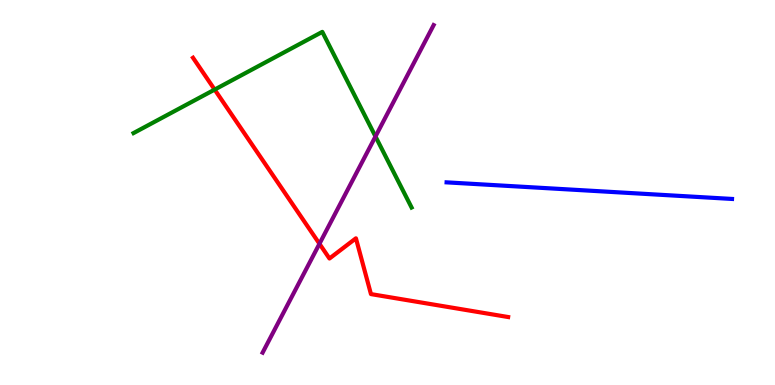[{'lines': ['blue', 'red'], 'intersections': []}, {'lines': ['green', 'red'], 'intersections': [{'x': 2.77, 'y': 7.67}]}, {'lines': ['purple', 'red'], 'intersections': [{'x': 4.12, 'y': 3.67}]}, {'lines': ['blue', 'green'], 'intersections': []}, {'lines': ['blue', 'purple'], 'intersections': []}, {'lines': ['green', 'purple'], 'intersections': [{'x': 4.84, 'y': 6.46}]}]